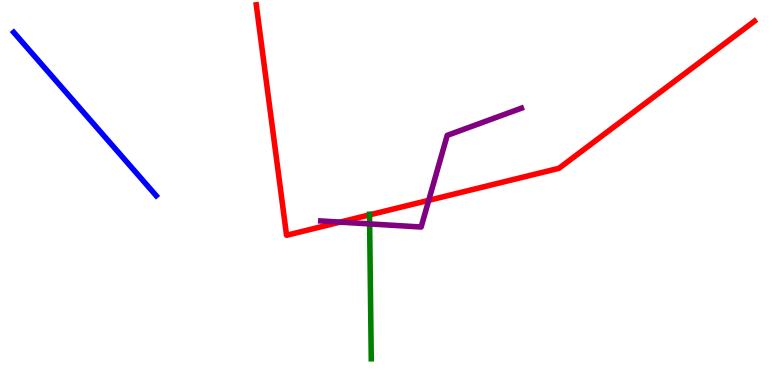[{'lines': ['blue', 'red'], 'intersections': []}, {'lines': ['green', 'red'], 'intersections': [{'x': 4.77, 'y': 4.42}]}, {'lines': ['purple', 'red'], 'intersections': [{'x': 4.39, 'y': 4.23}, {'x': 5.53, 'y': 4.8}]}, {'lines': ['blue', 'green'], 'intersections': []}, {'lines': ['blue', 'purple'], 'intersections': []}, {'lines': ['green', 'purple'], 'intersections': [{'x': 4.77, 'y': 4.18}]}]